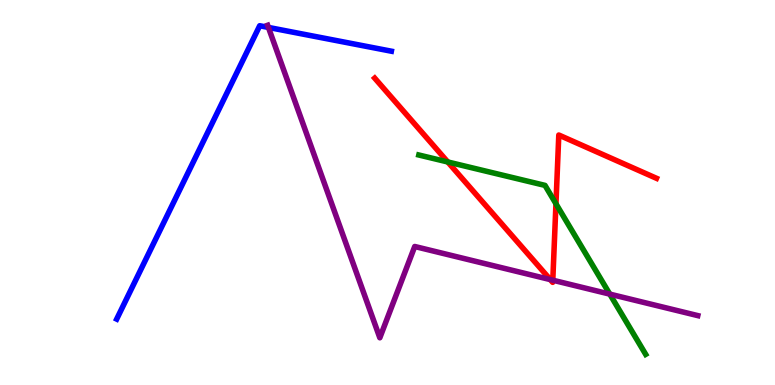[{'lines': ['blue', 'red'], 'intersections': []}, {'lines': ['green', 'red'], 'intersections': [{'x': 5.78, 'y': 5.79}, {'x': 7.17, 'y': 4.71}]}, {'lines': ['purple', 'red'], 'intersections': [{'x': 7.1, 'y': 2.74}, {'x': 7.13, 'y': 2.72}]}, {'lines': ['blue', 'green'], 'intersections': []}, {'lines': ['blue', 'purple'], 'intersections': [{'x': 3.46, 'y': 9.29}]}, {'lines': ['green', 'purple'], 'intersections': [{'x': 7.87, 'y': 2.36}]}]